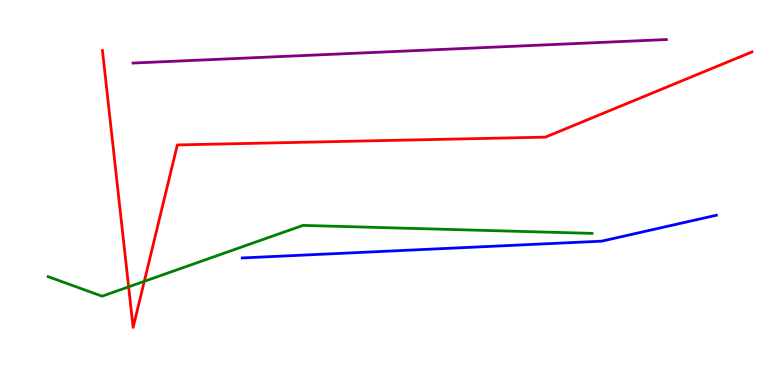[{'lines': ['blue', 'red'], 'intersections': []}, {'lines': ['green', 'red'], 'intersections': [{'x': 1.66, 'y': 2.55}, {'x': 1.86, 'y': 2.69}]}, {'lines': ['purple', 'red'], 'intersections': []}, {'lines': ['blue', 'green'], 'intersections': []}, {'lines': ['blue', 'purple'], 'intersections': []}, {'lines': ['green', 'purple'], 'intersections': []}]